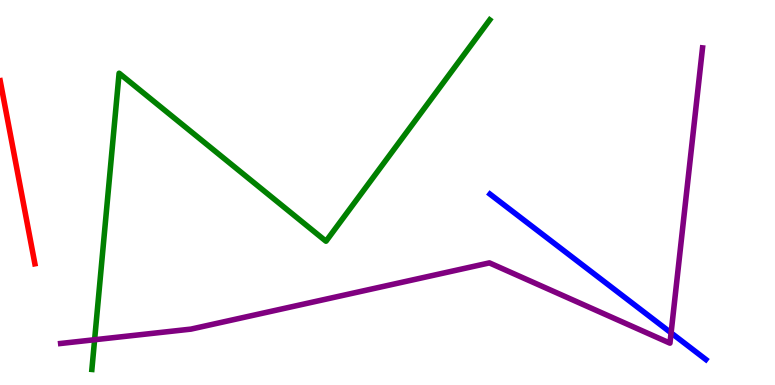[{'lines': ['blue', 'red'], 'intersections': []}, {'lines': ['green', 'red'], 'intersections': []}, {'lines': ['purple', 'red'], 'intersections': []}, {'lines': ['blue', 'green'], 'intersections': []}, {'lines': ['blue', 'purple'], 'intersections': [{'x': 8.66, 'y': 1.35}]}, {'lines': ['green', 'purple'], 'intersections': [{'x': 1.22, 'y': 1.18}]}]